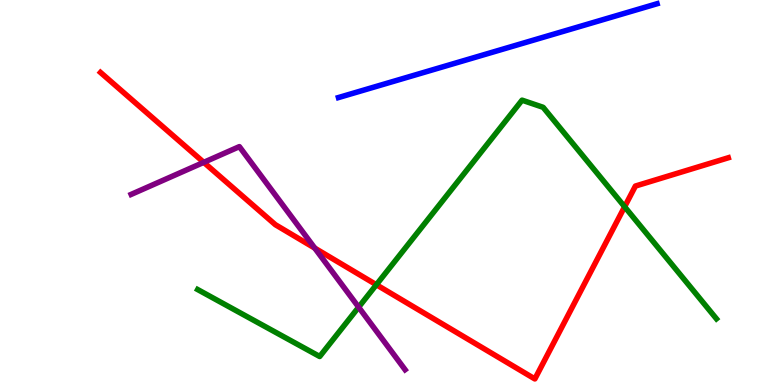[{'lines': ['blue', 'red'], 'intersections': []}, {'lines': ['green', 'red'], 'intersections': [{'x': 4.86, 'y': 2.6}, {'x': 8.06, 'y': 4.63}]}, {'lines': ['purple', 'red'], 'intersections': [{'x': 2.63, 'y': 5.78}, {'x': 4.06, 'y': 3.56}]}, {'lines': ['blue', 'green'], 'intersections': []}, {'lines': ['blue', 'purple'], 'intersections': []}, {'lines': ['green', 'purple'], 'intersections': [{'x': 4.63, 'y': 2.02}]}]